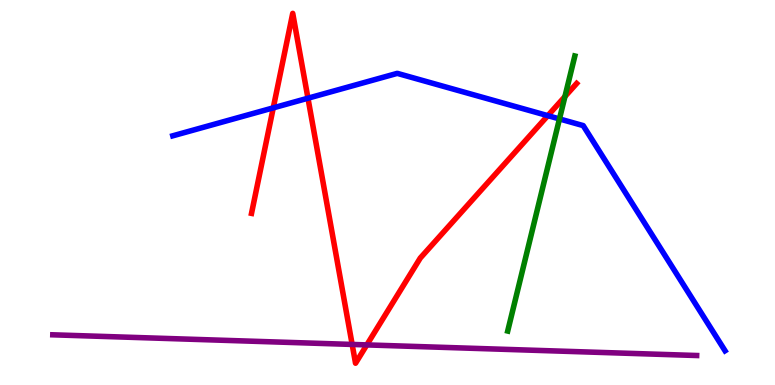[{'lines': ['blue', 'red'], 'intersections': [{'x': 3.53, 'y': 7.2}, {'x': 3.97, 'y': 7.45}, {'x': 7.07, 'y': 7.0}]}, {'lines': ['green', 'red'], 'intersections': [{'x': 7.29, 'y': 7.49}]}, {'lines': ['purple', 'red'], 'intersections': [{'x': 4.54, 'y': 1.05}, {'x': 4.73, 'y': 1.04}]}, {'lines': ['blue', 'green'], 'intersections': [{'x': 7.22, 'y': 6.91}]}, {'lines': ['blue', 'purple'], 'intersections': []}, {'lines': ['green', 'purple'], 'intersections': []}]